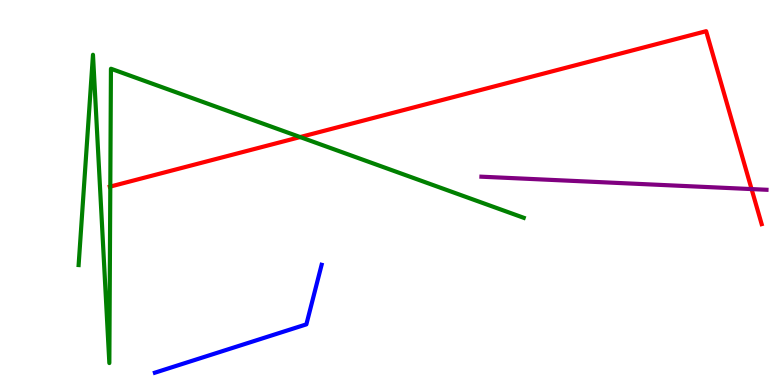[{'lines': ['blue', 'red'], 'intersections': []}, {'lines': ['green', 'red'], 'intersections': [{'x': 1.42, 'y': 5.15}, {'x': 3.87, 'y': 6.44}]}, {'lines': ['purple', 'red'], 'intersections': [{'x': 9.7, 'y': 5.09}]}, {'lines': ['blue', 'green'], 'intersections': []}, {'lines': ['blue', 'purple'], 'intersections': []}, {'lines': ['green', 'purple'], 'intersections': []}]